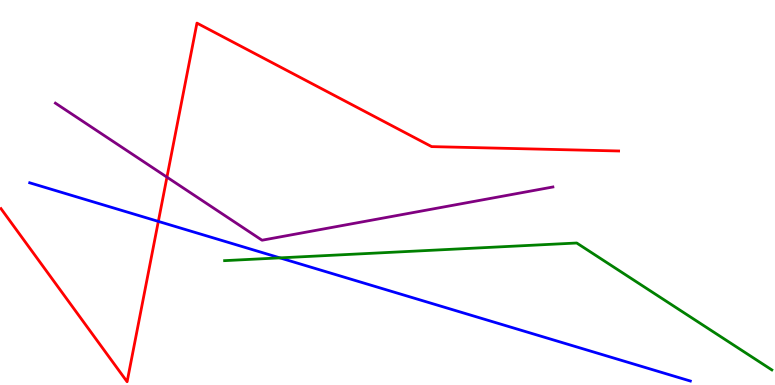[{'lines': ['blue', 'red'], 'intersections': [{'x': 2.04, 'y': 4.25}]}, {'lines': ['green', 'red'], 'intersections': []}, {'lines': ['purple', 'red'], 'intersections': [{'x': 2.15, 'y': 5.4}]}, {'lines': ['blue', 'green'], 'intersections': [{'x': 3.61, 'y': 3.3}]}, {'lines': ['blue', 'purple'], 'intersections': []}, {'lines': ['green', 'purple'], 'intersections': []}]